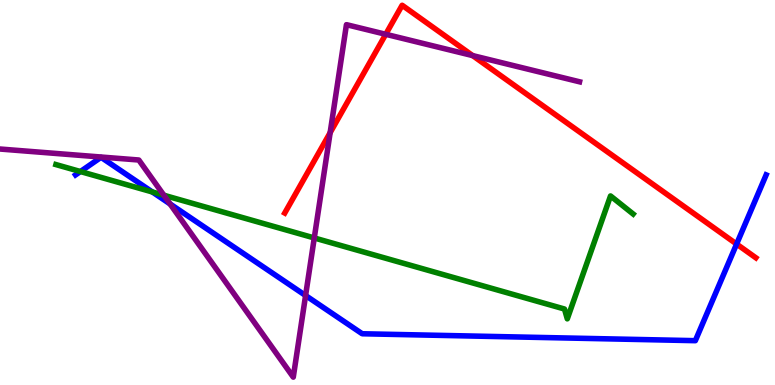[{'lines': ['blue', 'red'], 'intersections': [{'x': 9.5, 'y': 3.66}]}, {'lines': ['green', 'red'], 'intersections': []}, {'lines': ['purple', 'red'], 'intersections': [{'x': 4.26, 'y': 6.55}, {'x': 4.98, 'y': 9.11}, {'x': 6.1, 'y': 8.56}]}, {'lines': ['blue', 'green'], 'intersections': [{'x': 1.04, 'y': 5.54}, {'x': 1.97, 'y': 5.01}]}, {'lines': ['blue', 'purple'], 'intersections': [{'x': 2.19, 'y': 4.7}, {'x': 3.94, 'y': 2.32}]}, {'lines': ['green', 'purple'], 'intersections': [{'x': 2.11, 'y': 4.93}, {'x': 4.06, 'y': 3.82}]}]